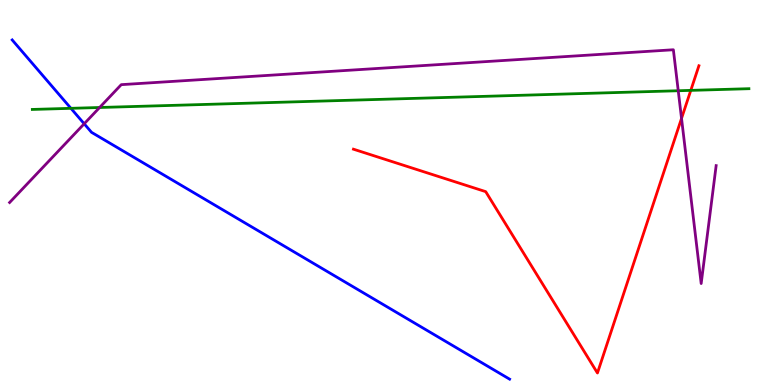[{'lines': ['blue', 'red'], 'intersections': []}, {'lines': ['green', 'red'], 'intersections': [{'x': 8.91, 'y': 7.65}]}, {'lines': ['purple', 'red'], 'intersections': [{'x': 8.79, 'y': 6.92}]}, {'lines': ['blue', 'green'], 'intersections': [{'x': 0.915, 'y': 7.19}]}, {'lines': ['blue', 'purple'], 'intersections': [{'x': 1.09, 'y': 6.78}]}, {'lines': ['green', 'purple'], 'intersections': [{'x': 1.29, 'y': 7.21}, {'x': 8.75, 'y': 7.64}]}]